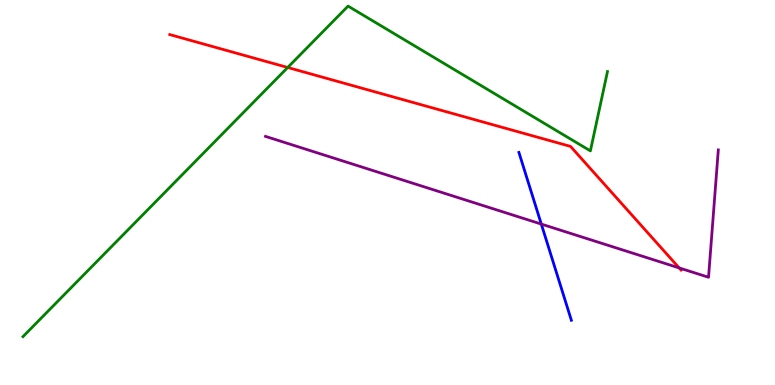[{'lines': ['blue', 'red'], 'intersections': []}, {'lines': ['green', 'red'], 'intersections': [{'x': 3.71, 'y': 8.25}]}, {'lines': ['purple', 'red'], 'intersections': [{'x': 8.76, 'y': 3.04}]}, {'lines': ['blue', 'green'], 'intersections': []}, {'lines': ['blue', 'purple'], 'intersections': [{'x': 6.98, 'y': 4.18}]}, {'lines': ['green', 'purple'], 'intersections': []}]